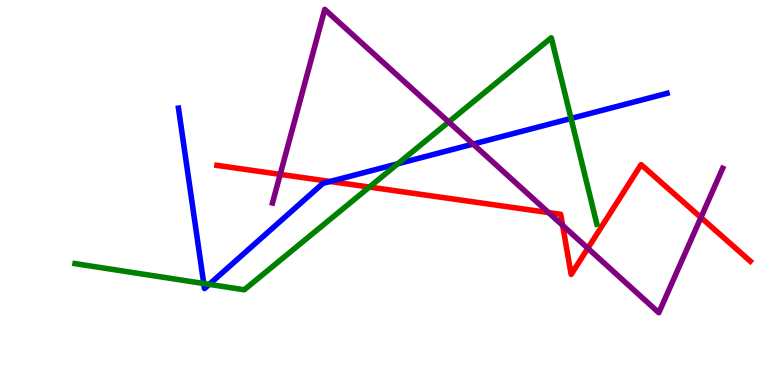[{'lines': ['blue', 'red'], 'intersections': [{'x': 4.26, 'y': 5.29}]}, {'lines': ['green', 'red'], 'intersections': [{'x': 4.77, 'y': 5.14}]}, {'lines': ['purple', 'red'], 'intersections': [{'x': 3.62, 'y': 5.47}, {'x': 7.08, 'y': 4.48}, {'x': 7.26, 'y': 4.15}, {'x': 7.58, 'y': 3.55}, {'x': 9.04, 'y': 4.35}]}, {'lines': ['blue', 'green'], 'intersections': [{'x': 2.63, 'y': 2.64}, {'x': 2.7, 'y': 2.61}, {'x': 5.13, 'y': 5.75}, {'x': 7.37, 'y': 6.92}]}, {'lines': ['blue', 'purple'], 'intersections': [{'x': 6.1, 'y': 6.26}]}, {'lines': ['green', 'purple'], 'intersections': [{'x': 5.79, 'y': 6.83}]}]